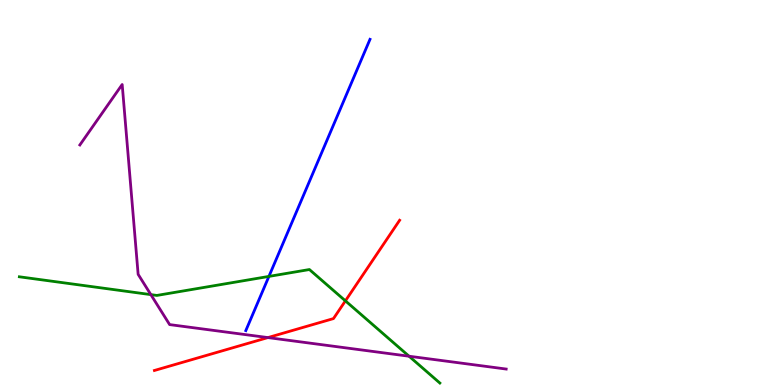[{'lines': ['blue', 'red'], 'intersections': []}, {'lines': ['green', 'red'], 'intersections': [{'x': 4.46, 'y': 2.19}]}, {'lines': ['purple', 'red'], 'intersections': [{'x': 3.46, 'y': 1.23}]}, {'lines': ['blue', 'green'], 'intersections': [{'x': 3.47, 'y': 2.82}]}, {'lines': ['blue', 'purple'], 'intersections': []}, {'lines': ['green', 'purple'], 'intersections': [{'x': 1.95, 'y': 2.35}, {'x': 5.28, 'y': 0.747}]}]